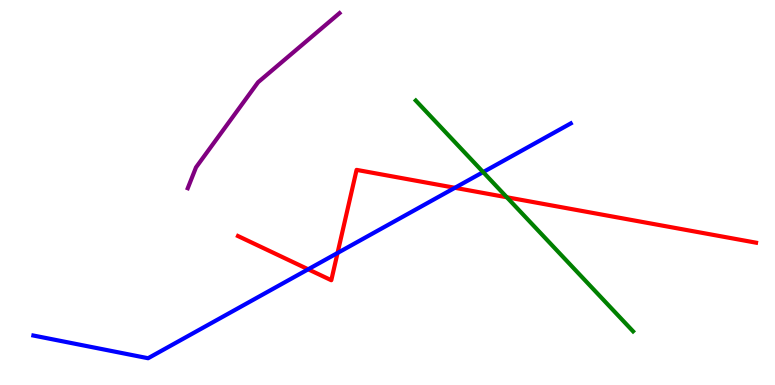[{'lines': ['blue', 'red'], 'intersections': [{'x': 3.98, 'y': 3.01}, {'x': 4.36, 'y': 3.43}, {'x': 5.87, 'y': 5.12}]}, {'lines': ['green', 'red'], 'intersections': [{'x': 6.54, 'y': 4.88}]}, {'lines': ['purple', 'red'], 'intersections': []}, {'lines': ['blue', 'green'], 'intersections': [{'x': 6.23, 'y': 5.53}]}, {'lines': ['blue', 'purple'], 'intersections': []}, {'lines': ['green', 'purple'], 'intersections': []}]